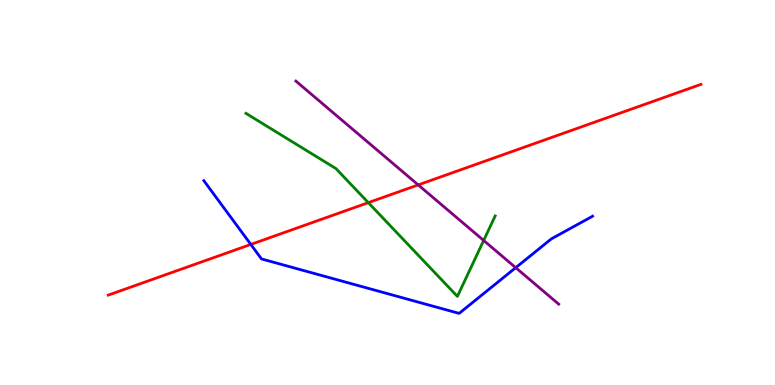[{'lines': ['blue', 'red'], 'intersections': [{'x': 3.24, 'y': 3.65}]}, {'lines': ['green', 'red'], 'intersections': [{'x': 4.75, 'y': 4.74}]}, {'lines': ['purple', 'red'], 'intersections': [{'x': 5.4, 'y': 5.2}]}, {'lines': ['blue', 'green'], 'intersections': []}, {'lines': ['blue', 'purple'], 'intersections': [{'x': 6.65, 'y': 3.05}]}, {'lines': ['green', 'purple'], 'intersections': [{'x': 6.24, 'y': 3.75}]}]